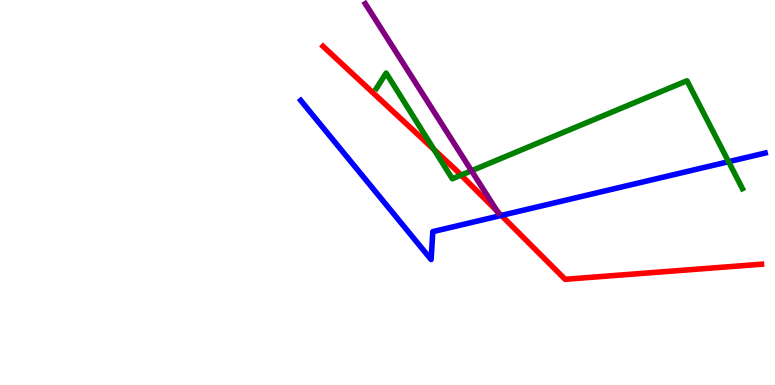[{'lines': ['blue', 'red'], 'intersections': [{'x': 6.47, 'y': 4.4}]}, {'lines': ['green', 'red'], 'intersections': [{'x': 5.6, 'y': 6.11}, {'x': 5.95, 'y': 5.45}]}, {'lines': ['purple', 'red'], 'intersections': [{'x': 6.42, 'y': 4.51}]}, {'lines': ['blue', 'green'], 'intersections': [{'x': 9.4, 'y': 5.8}]}, {'lines': ['blue', 'purple'], 'intersections': []}, {'lines': ['green', 'purple'], 'intersections': [{'x': 6.08, 'y': 5.56}]}]